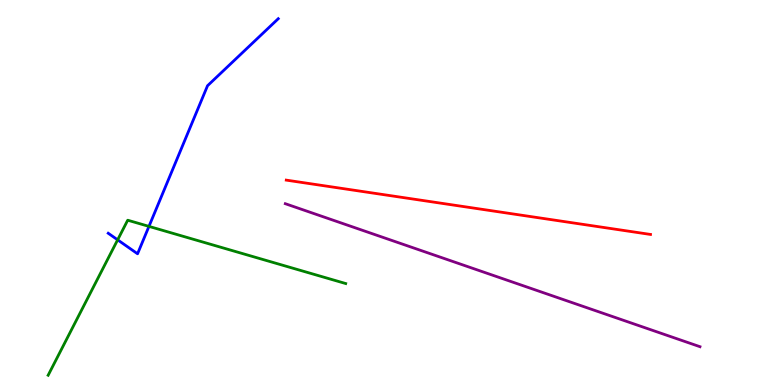[{'lines': ['blue', 'red'], 'intersections': []}, {'lines': ['green', 'red'], 'intersections': []}, {'lines': ['purple', 'red'], 'intersections': []}, {'lines': ['blue', 'green'], 'intersections': [{'x': 1.52, 'y': 3.77}, {'x': 1.92, 'y': 4.12}]}, {'lines': ['blue', 'purple'], 'intersections': []}, {'lines': ['green', 'purple'], 'intersections': []}]